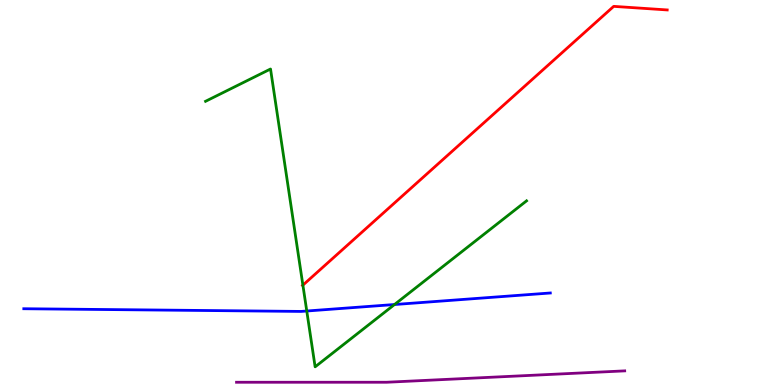[{'lines': ['blue', 'red'], 'intersections': []}, {'lines': ['green', 'red'], 'intersections': [{'x': 3.91, 'y': 2.59}]}, {'lines': ['purple', 'red'], 'intersections': []}, {'lines': ['blue', 'green'], 'intersections': [{'x': 3.96, 'y': 1.92}, {'x': 5.09, 'y': 2.09}]}, {'lines': ['blue', 'purple'], 'intersections': []}, {'lines': ['green', 'purple'], 'intersections': []}]